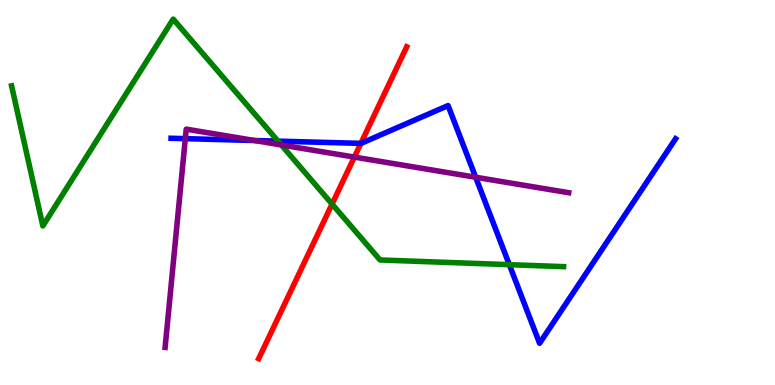[{'lines': ['blue', 'red'], 'intersections': [{'x': 4.66, 'y': 6.28}]}, {'lines': ['green', 'red'], 'intersections': [{'x': 4.28, 'y': 4.7}]}, {'lines': ['purple', 'red'], 'intersections': [{'x': 4.57, 'y': 5.92}]}, {'lines': ['blue', 'green'], 'intersections': [{'x': 3.59, 'y': 6.33}, {'x': 6.57, 'y': 3.13}]}, {'lines': ['blue', 'purple'], 'intersections': [{'x': 2.39, 'y': 6.4}, {'x': 3.28, 'y': 6.35}, {'x': 6.14, 'y': 5.4}]}, {'lines': ['green', 'purple'], 'intersections': [{'x': 3.63, 'y': 6.24}]}]